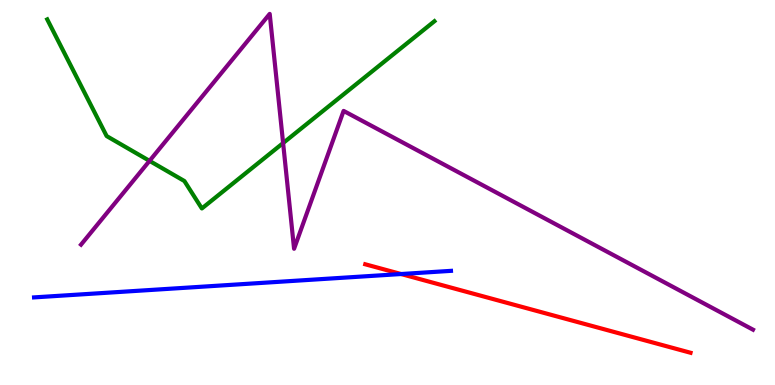[{'lines': ['blue', 'red'], 'intersections': [{'x': 5.18, 'y': 2.88}]}, {'lines': ['green', 'red'], 'intersections': []}, {'lines': ['purple', 'red'], 'intersections': []}, {'lines': ['blue', 'green'], 'intersections': []}, {'lines': ['blue', 'purple'], 'intersections': []}, {'lines': ['green', 'purple'], 'intersections': [{'x': 1.93, 'y': 5.82}, {'x': 3.65, 'y': 6.28}]}]